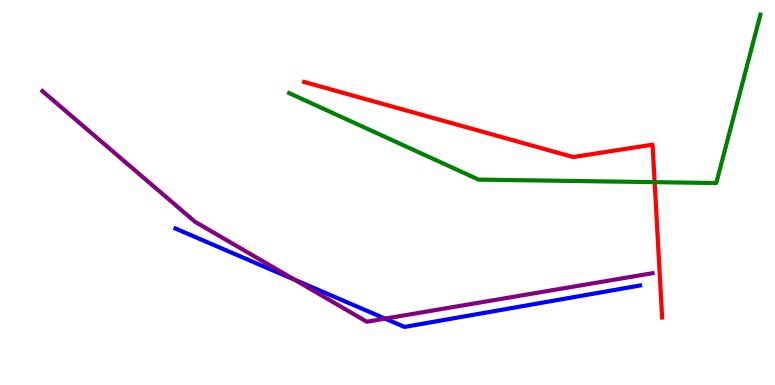[{'lines': ['blue', 'red'], 'intersections': []}, {'lines': ['green', 'red'], 'intersections': [{'x': 8.45, 'y': 5.27}]}, {'lines': ['purple', 'red'], 'intersections': []}, {'lines': ['blue', 'green'], 'intersections': []}, {'lines': ['blue', 'purple'], 'intersections': [{'x': 3.8, 'y': 2.74}, {'x': 4.97, 'y': 1.72}]}, {'lines': ['green', 'purple'], 'intersections': []}]